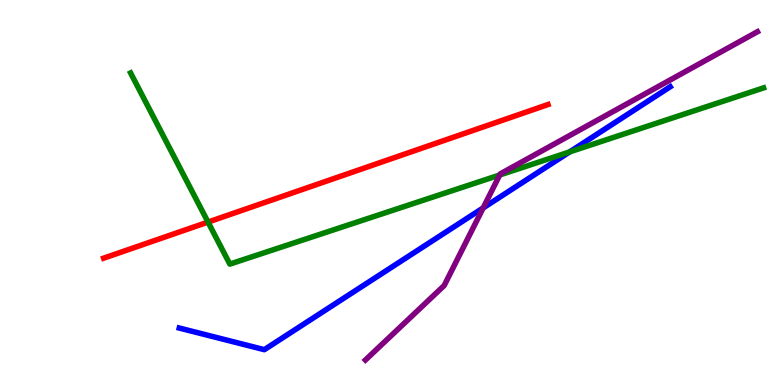[{'lines': ['blue', 'red'], 'intersections': []}, {'lines': ['green', 'red'], 'intersections': [{'x': 2.68, 'y': 4.23}]}, {'lines': ['purple', 'red'], 'intersections': []}, {'lines': ['blue', 'green'], 'intersections': [{'x': 7.35, 'y': 6.05}]}, {'lines': ['blue', 'purple'], 'intersections': [{'x': 6.23, 'y': 4.6}]}, {'lines': ['green', 'purple'], 'intersections': [{'x': 6.45, 'y': 5.45}]}]